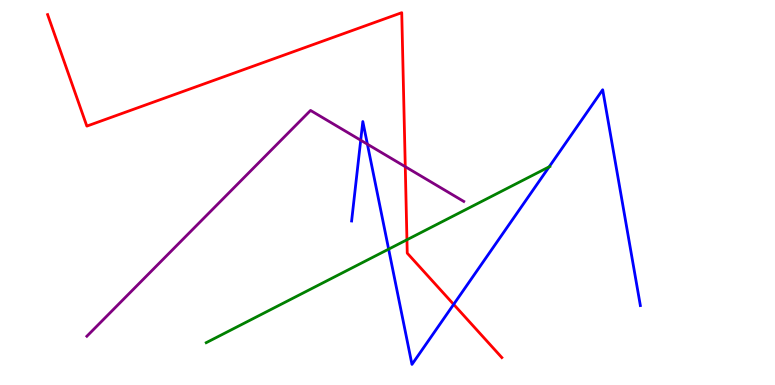[{'lines': ['blue', 'red'], 'intersections': [{'x': 5.85, 'y': 2.09}]}, {'lines': ['green', 'red'], 'intersections': [{'x': 5.25, 'y': 3.77}]}, {'lines': ['purple', 'red'], 'intersections': [{'x': 5.23, 'y': 5.67}]}, {'lines': ['blue', 'green'], 'intersections': [{'x': 5.01, 'y': 3.53}, {'x': 7.09, 'y': 5.67}]}, {'lines': ['blue', 'purple'], 'intersections': [{'x': 4.65, 'y': 6.36}, {'x': 4.74, 'y': 6.25}]}, {'lines': ['green', 'purple'], 'intersections': []}]